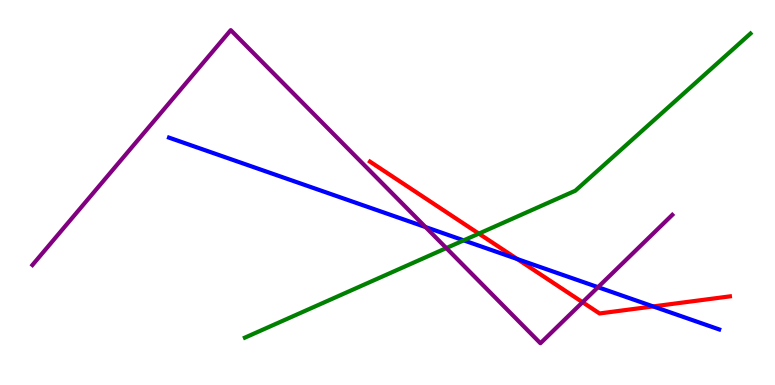[{'lines': ['blue', 'red'], 'intersections': [{'x': 6.67, 'y': 3.27}, {'x': 8.43, 'y': 2.04}]}, {'lines': ['green', 'red'], 'intersections': [{'x': 6.18, 'y': 3.93}]}, {'lines': ['purple', 'red'], 'intersections': [{'x': 7.52, 'y': 2.15}]}, {'lines': ['blue', 'green'], 'intersections': [{'x': 5.98, 'y': 3.76}]}, {'lines': ['blue', 'purple'], 'intersections': [{'x': 5.49, 'y': 4.1}, {'x': 7.72, 'y': 2.54}]}, {'lines': ['green', 'purple'], 'intersections': [{'x': 5.76, 'y': 3.56}]}]